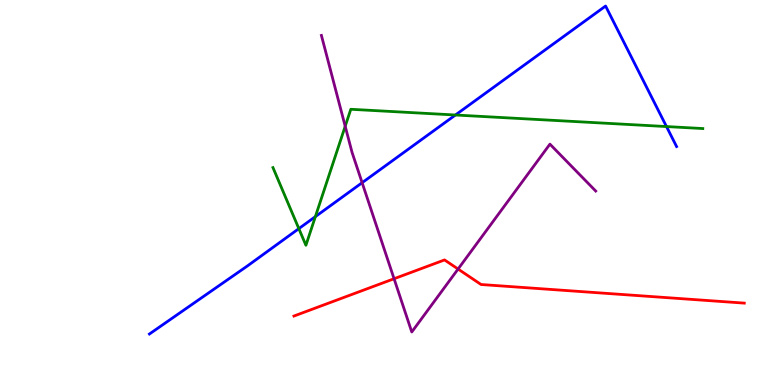[{'lines': ['blue', 'red'], 'intersections': []}, {'lines': ['green', 'red'], 'intersections': []}, {'lines': ['purple', 'red'], 'intersections': [{'x': 5.08, 'y': 2.76}, {'x': 5.91, 'y': 3.01}]}, {'lines': ['blue', 'green'], 'intersections': [{'x': 3.86, 'y': 4.06}, {'x': 4.07, 'y': 4.37}, {'x': 5.88, 'y': 7.01}, {'x': 8.6, 'y': 6.71}]}, {'lines': ['blue', 'purple'], 'intersections': [{'x': 4.67, 'y': 5.25}]}, {'lines': ['green', 'purple'], 'intersections': [{'x': 4.45, 'y': 6.72}]}]